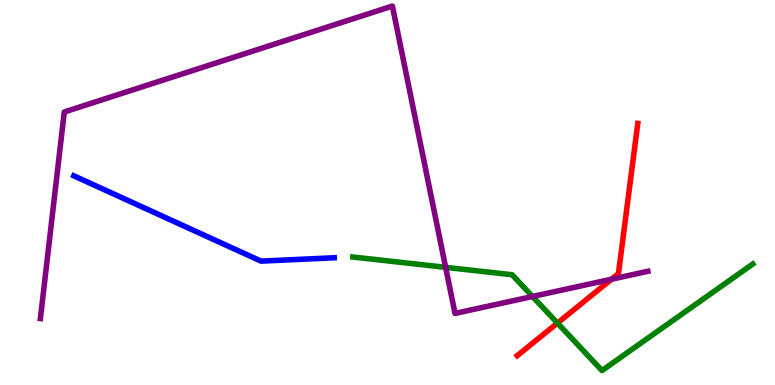[{'lines': ['blue', 'red'], 'intersections': []}, {'lines': ['green', 'red'], 'intersections': [{'x': 7.19, 'y': 1.61}]}, {'lines': ['purple', 'red'], 'intersections': [{'x': 7.89, 'y': 2.75}]}, {'lines': ['blue', 'green'], 'intersections': []}, {'lines': ['blue', 'purple'], 'intersections': []}, {'lines': ['green', 'purple'], 'intersections': [{'x': 5.75, 'y': 3.06}, {'x': 6.87, 'y': 2.3}]}]